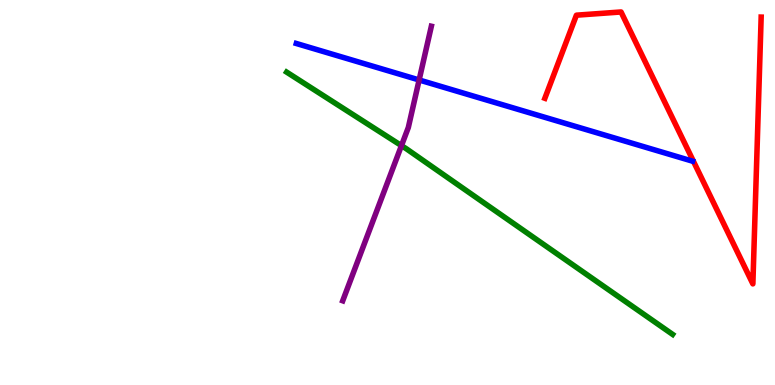[{'lines': ['blue', 'red'], 'intersections': []}, {'lines': ['green', 'red'], 'intersections': []}, {'lines': ['purple', 'red'], 'intersections': []}, {'lines': ['blue', 'green'], 'intersections': []}, {'lines': ['blue', 'purple'], 'intersections': [{'x': 5.41, 'y': 7.92}]}, {'lines': ['green', 'purple'], 'intersections': [{'x': 5.18, 'y': 6.22}]}]